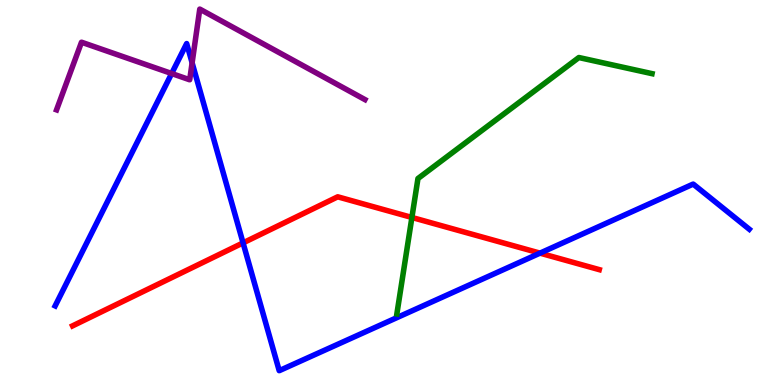[{'lines': ['blue', 'red'], 'intersections': [{'x': 3.14, 'y': 3.69}, {'x': 6.97, 'y': 3.43}]}, {'lines': ['green', 'red'], 'intersections': [{'x': 5.31, 'y': 4.35}]}, {'lines': ['purple', 'red'], 'intersections': []}, {'lines': ['blue', 'green'], 'intersections': []}, {'lines': ['blue', 'purple'], 'intersections': [{'x': 2.21, 'y': 8.09}, {'x': 2.48, 'y': 8.37}]}, {'lines': ['green', 'purple'], 'intersections': []}]